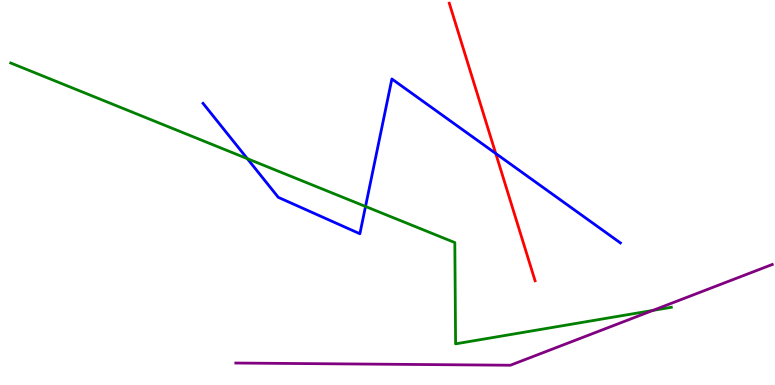[{'lines': ['blue', 'red'], 'intersections': [{'x': 6.4, 'y': 6.01}]}, {'lines': ['green', 'red'], 'intersections': []}, {'lines': ['purple', 'red'], 'intersections': []}, {'lines': ['blue', 'green'], 'intersections': [{'x': 3.19, 'y': 5.88}, {'x': 4.72, 'y': 4.64}]}, {'lines': ['blue', 'purple'], 'intersections': []}, {'lines': ['green', 'purple'], 'intersections': [{'x': 8.42, 'y': 1.94}]}]